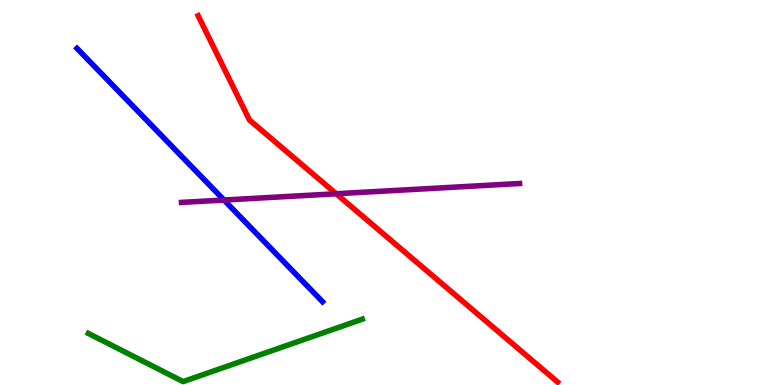[{'lines': ['blue', 'red'], 'intersections': []}, {'lines': ['green', 'red'], 'intersections': []}, {'lines': ['purple', 'red'], 'intersections': [{'x': 4.34, 'y': 4.97}]}, {'lines': ['blue', 'green'], 'intersections': []}, {'lines': ['blue', 'purple'], 'intersections': [{'x': 2.89, 'y': 4.8}]}, {'lines': ['green', 'purple'], 'intersections': []}]